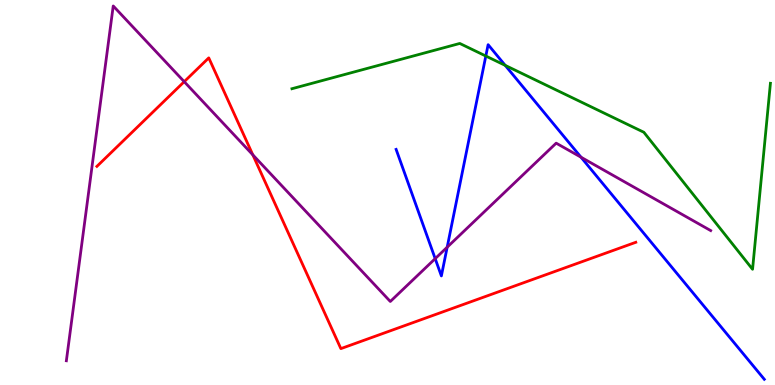[{'lines': ['blue', 'red'], 'intersections': []}, {'lines': ['green', 'red'], 'intersections': []}, {'lines': ['purple', 'red'], 'intersections': [{'x': 2.38, 'y': 7.88}, {'x': 3.26, 'y': 5.98}]}, {'lines': ['blue', 'green'], 'intersections': [{'x': 6.27, 'y': 8.54}, {'x': 6.52, 'y': 8.3}]}, {'lines': ['blue', 'purple'], 'intersections': [{'x': 5.62, 'y': 3.28}, {'x': 5.77, 'y': 3.58}, {'x': 7.5, 'y': 5.92}]}, {'lines': ['green', 'purple'], 'intersections': []}]